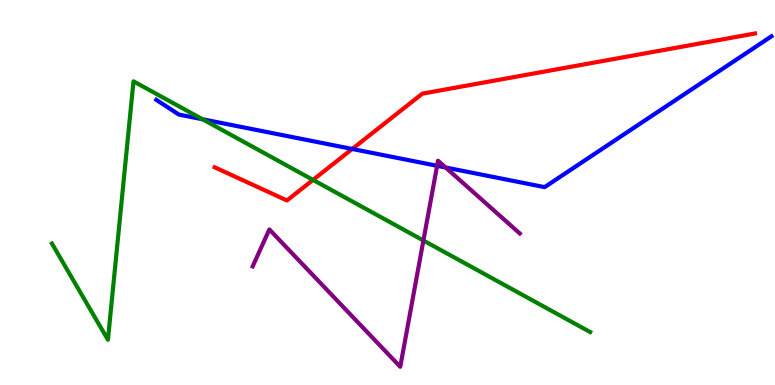[{'lines': ['blue', 'red'], 'intersections': [{'x': 4.54, 'y': 6.13}]}, {'lines': ['green', 'red'], 'intersections': [{'x': 4.04, 'y': 5.33}]}, {'lines': ['purple', 'red'], 'intersections': []}, {'lines': ['blue', 'green'], 'intersections': [{'x': 2.61, 'y': 6.9}]}, {'lines': ['blue', 'purple'], 'intersections': [{'x': 5.64, 'y': 5.69}, {'x': 5.75, 'y': 5.65}]}, {'lines': ['green', 'purple'], 'intersections': [{'x': 5.46, 'y': 3.75}]}]